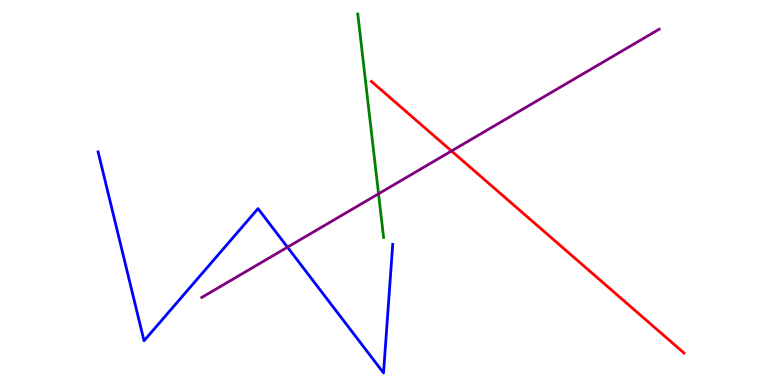[{'lines': ['blue', 'red'], 'intersections': []}, {'lines': ['green', 'red'], 'intersections': []}, {'lines': ['purple', 'red'], 'intersections': [{'x': 5.83, 'y': 6.08}]}, {'lines': ['blue', 'green'], 'intersections': []}, {'lines': ['blue', 'purple'], 'intersections': [{'x': 3.71, 'y': 3.58}]}, {'lines': ['green', 'purple'], 'intersections': [{'x': 4.88, 'y': 4.97}]}]